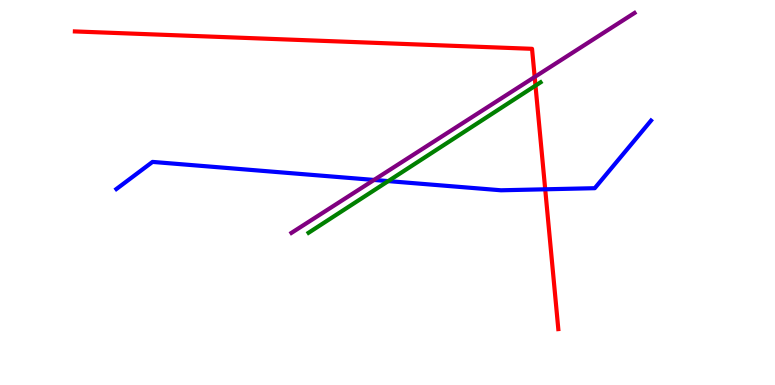[{'lines': ['blue', 'red'], 'intersections': [{'x': 7.03, 'y': 5.08}]}, {'lines': ['green', 'red'], 'intersections': [{'x': 6.91, 'y': 7.78}]}, {'lines': ['purple', 'red'], 'intersections': [{'x': 6.9, 'y': 8.0}]}, {'lines': ['blue', 'green'], 'intersections': [{'x': 5.01, 'y': 5.3}]}, {'lines': ['blue', 'purple'], 'intersections': [{'x': 4.83, 'y': 5.33}]}, {'lines': ['green', 'purple'], 'intersections': []}]